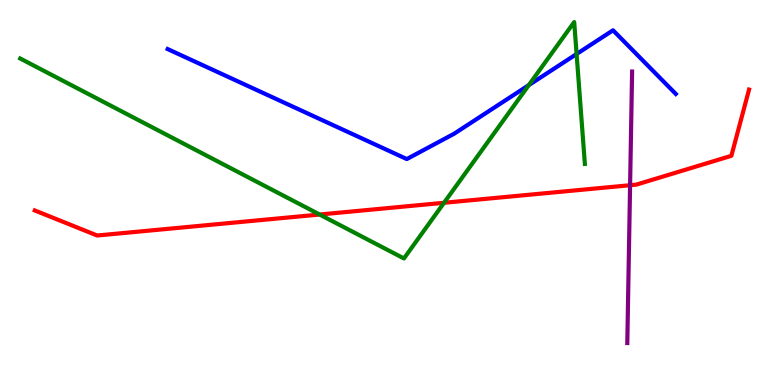[{'lines': ['blue', 'red'], 'intersections': []}, {'lines': ['green', 'red'], 'intersections': [{'x': 4.12, 'y': 4.43}, {'x': 5.73, 'y': 4.73}]}, {'lines': ['purple', 'red'], 'intersections': [{'x': 8.13, 'y': 5.19}]}, {'lines': ['blue', 'green'], 'intersections': [{'x': 6.82, 'y': 7.79}, {'x': 7.44, 'y': 8.6}]}, {'lines': ['blue', 'purple'], 'intersections': []}, {'lines': ['green', 'purple'], 'intersections': []}]